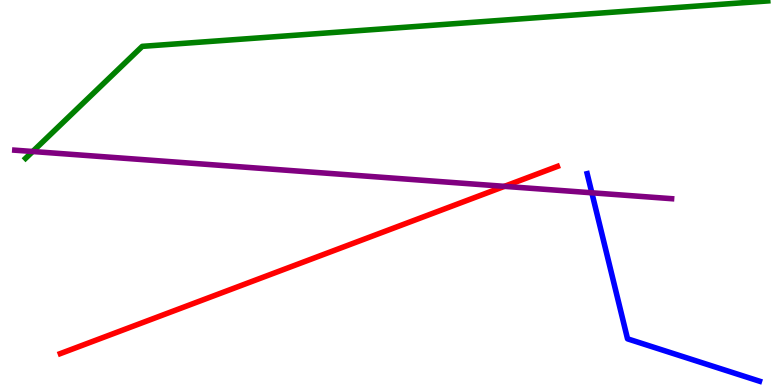[{'lines': ['blue', 'red'], 'intersections': []}, {'lines': ['green', 'red'], 'intersections': []}, {'lines': ['purple', 'red'], 'intersections': [{'x': 6.51, 'y': 5.16}]}, {'lines': ['blue', 'green'], 'intersections': []}, {'lines': ['blue', 'purple'], 'intersections': [{'x': 7.64, 'y': 4.99}]}, {'lines': ['green', 'purple'], 'intersections': [{'x': 0.422, 'y': 6.06}]}]